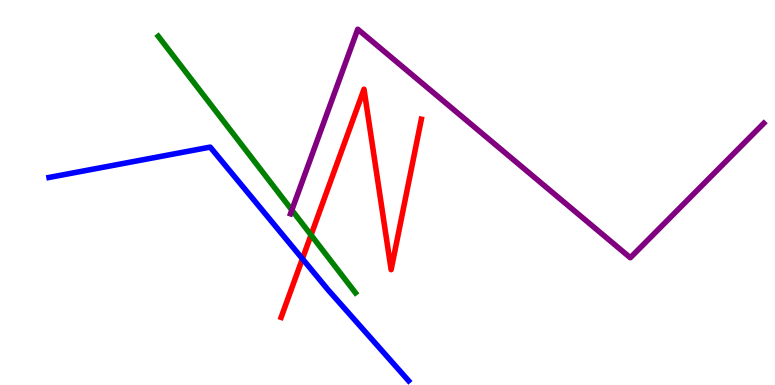[{'lines': ['blue', 'red'], 'intersections': [{'x': 3.9, 'y': 3.28}]}, {'lines': ['green', 'red'], 'intersections': [{'x': 4.01, 'y': 3.9}]}, {'lines': ['purple', 'red'], 'intersections': []}, {'lines': ['blue', 'green'], 'intersections': []}, {'lines': ['blue', 'purple'], 'intersections': []}, {'lines': ['green', 'purple'], 'intersections': [{'x': 3.77, 'y': 4.54}]}]